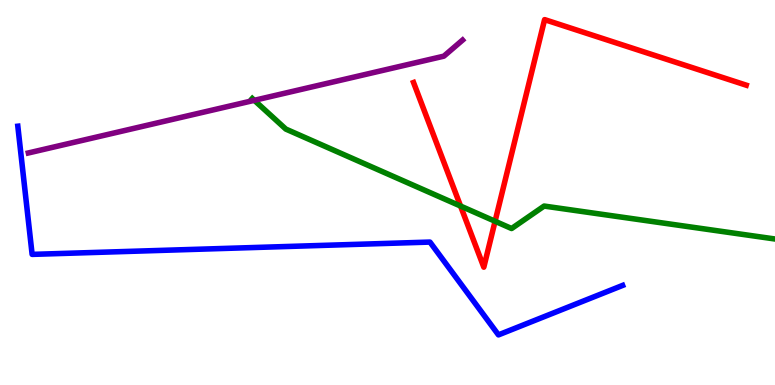[{'lines': ['blue', 'red'], 'intersections': []}, {'lines': ['green', 'red'], 'intersections': [{'x': 5.94, 'y': 4.65}, {'x': 6.39, 'y': 4.25}]}, {'lines': ['purple', 'red'], 'intersections': []}, {'lines': ['blue', 'green'], 'intersections': []}, {'lines': ['blue', 'purple'], 'intersections': []}, {'lines': ['green', 'purple'], 'intersections': [{'x': 3.28, 'y': 7.39}]}]